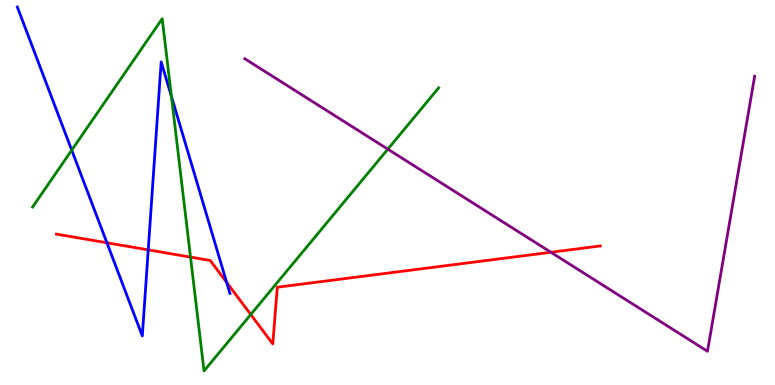[{'lines': ['blue', 'red'], 'intersections': [{'x': 1.38, 'y': 3.69}, {'x': 1.91, 'y': 3.51}, {'x': 2.92, 'y': 2.67}]}, {'lines': ['green', 'red'], 'intersections': [{'x': 2.46, 'y': 3.32}, {'x': 3.24, 'y': 1.83}]}, {'lines': ['purple', 'red'], 'intersections': [{'x': 7.11, 'y': 3.45}]}, {'lines': ['blue', 'green'], 'intersections': [{'x': 0.925, 'y': 6.1}, {'x': 2.21, 'y': 7.49}]}, {'lines': ['blue', 'purple'], 'intersections': []}, {'lines': ['green', 'purple'], 'intersections': [{'x': 5.0, 'y': 6.13}]}]